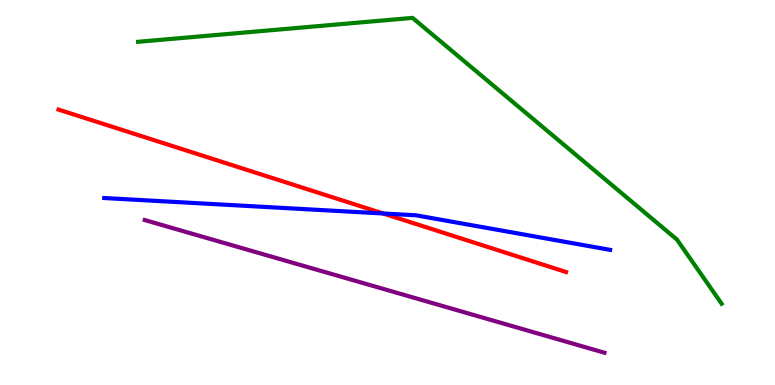[{'lines': ['blue', 'red'], 'intersections': [{'x': 4.94, 'y': 4.45}]}, {'lines': ['green', 'red'], 'intersections': []}, {'lines': ['purple', 'red'], 'intersections': []}, {'lines': ['blue', 'green'], 'intersections': []}, {'lines': ['blue', 'purple'], 'intersections': []}, {'lines': ['green', 'purple'], 'intersections': []}]